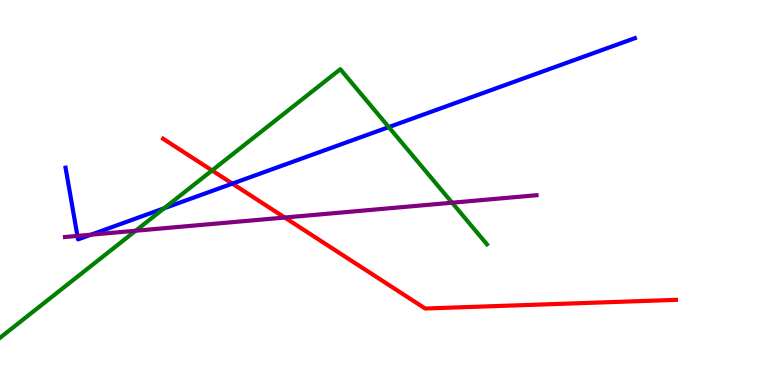[{'lines': ['blue', 'red'], 'intersections': [{'x': 3.0, 'y': 5.23}]}, {'lines': ['green', 'red'], 'intersections': [{'x': 2.74, 'y': 5.57}]}, {'lines': ['purple', 'red'], 'intersections': [{'x': 3.67, 'y': 4.35}]}, {'lines': ['blue', 'green'], 'intersections': [{'x': 2.12, 'y': 4.59}, {'x': 5.02, 'y': 6.7}]}, {'lines': ['blue', 'purple'], 'intersections': [{'x': 0.999, 'y': 3.87}, {'x': 1.17, 'y': 3.9}]}, {'lines': ['green', 'purple'], 'intersections': [{'x': 1.75, 'y': 4.01}, {'x': 5.83, 'y': 4.73}]}]